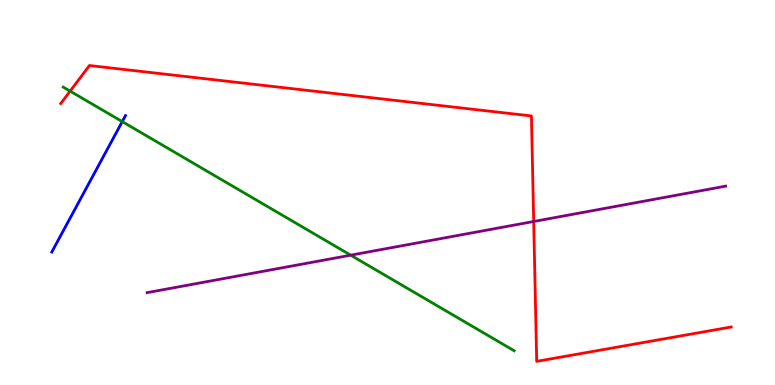[{'lines': ['blue', 'red'], 'intersections': []}, {'lines': ['green', 'red'], 'intersections': [{'x': 0.905, 'y': 7.63}]}, {'lines': ['purple', 'red'], 'intersections': [{'x': 6.89, 'y': 4.25}]}, {'lines': ['blue', 'green'], 'intersections': [{'x': 1.58, 'y': 6.84}]}, {'lines': ['blue', 'purple'], 'intersections': []}, {'lines': ['green', 'purple'], 'intersections': [{'x': 4.53, 'y': 3.37}]}]